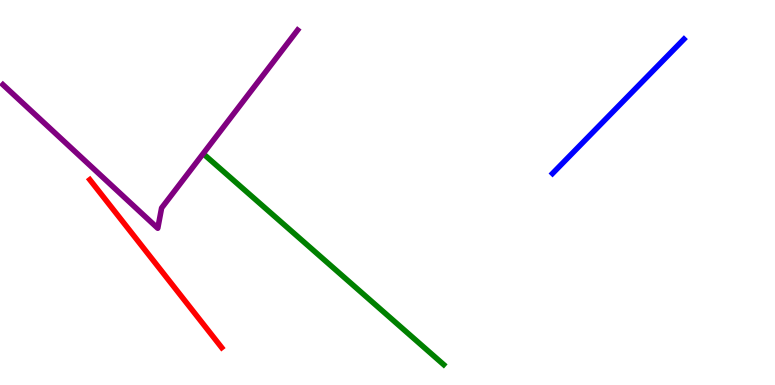[{'lines': ['blue', 'red'], 'intersections': []}, {'lines': ['green', 'red'], 'intersections': []}, {'lines': ['purple', 'red'], 'intersections': []}, {'lines': ['blue', 'green'], 'intersections': []}, {'lines': ['blue', 'purple'], 'intersections': []}, {'lines': ['green', 'purple'], 'intersections': []}]